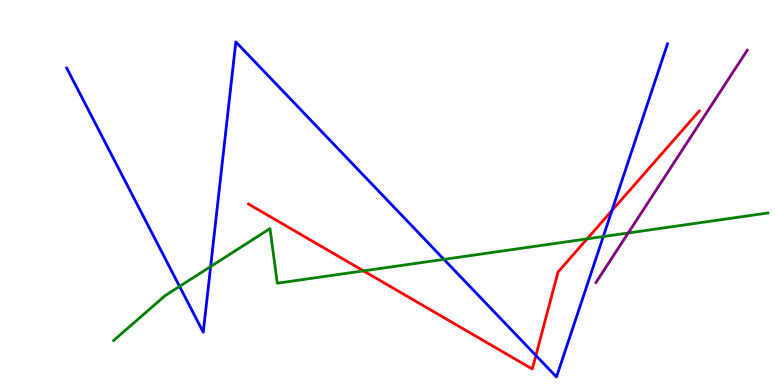[{'lines': ['blue', 'red'], 'intersections': [{'x': 6.91, 'y': 0.767}, {'x': 7.9, 'y': 4.53}]}, {'lines': ['green', 'red'], 'intersections': [{'x': 4.69, 'y': 2.96}, {'x': 7.58, 'y': 3.8}]}, {'lines': ['purple', 'red'], 'intersections': []}, {'lines': ['blue', 'green'], 'intersections': [{'x': 2.32, 'y': 2.56}, {'x': 2.72, 'y': 3.08}, {'x': 5.73, 'y': 3.26}, {'x': 7.78, 'y': 3.86}]}, {'lines': ['blue', 'purple'], 'intersections': []}, {'lines': ['green', 'purple'], 'intersections': [{'x': 8.11, 'y': 3.95}]}]